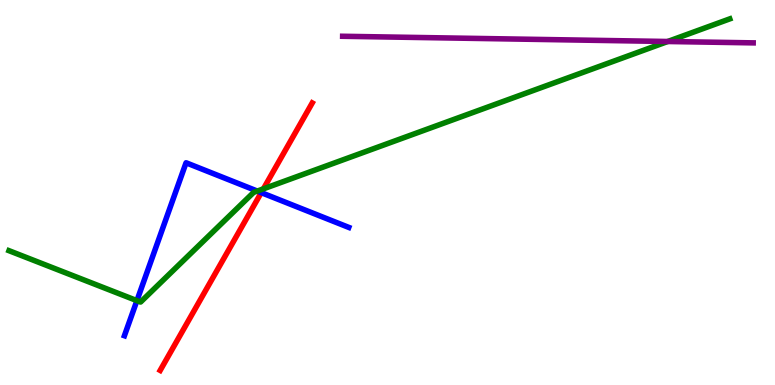[{'lines': ['blue', 'red'], 'intersections': [{'x': 3.37, 'y': 5.0}]}, {'lines': ['green', 'red'], 'intersections': [{'x': 3.4, 'y': 5.09}]}, {'lines': ['purple', 'red'], 'intersections': []}, {'lines': ['blue', 'green'], 'intersections': [{'x': 1.77, 'y': 2.19}, {'x': 3.32, 'y': 5.04}]}, {'lines': ['blue', 'purple'], 'intersections': []}, {'lines': ['green', 'purple'], 'intersections': [{'x': 8.62, 'y': 8.92}]}]